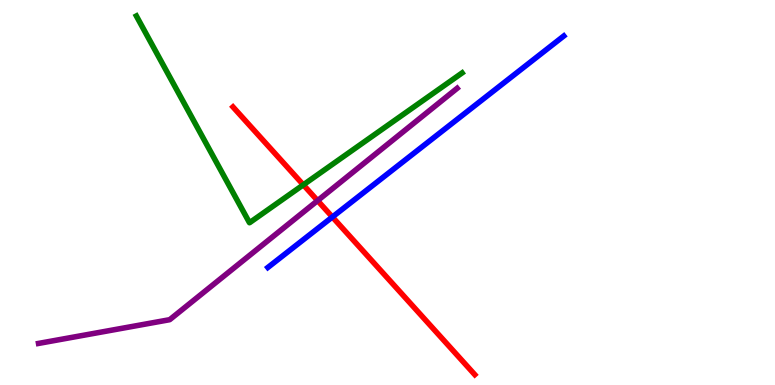[{'lines': ['blue', 'red'], 'intersections': [{'x': 4.29, 'y': 4.36}]}, {'lines': ['green', 'red'], 'intersections': [{'x': 3.91, 'y': 5.2}]}, {'lines': ['purple', 'red'], 'intersections': [{'x': 4.1, 'y': 4.79}]}, {'lines': ['blue', 'green'], 'intersections': []}, {'lines': ['blue', 'purple'], 'intersections': []}, {'lines': ['green', 'purple'], 'intersections': []}]